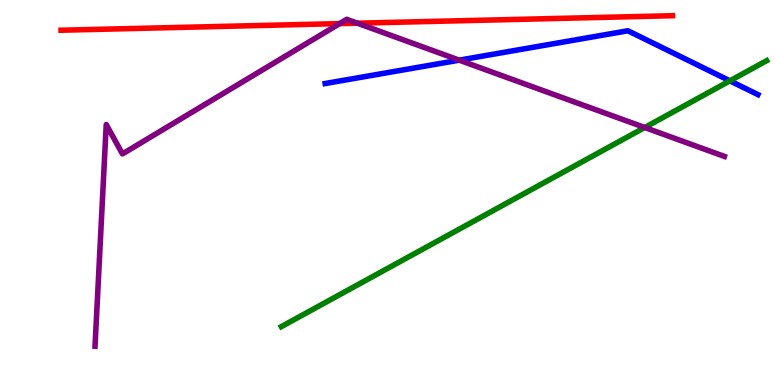[{'lines': ['blue', 'red'], 'intersections': []}, {'lines': ['green', 'red'], 'intersections': []}, {'lines': ['purple', 'red'], 'intersections': [{'x': 4.38, 'y': 9.39}, {'x': 4.61, 'y': 9.4}]}, {'lines': ['blue', 'green'], 'intersections': [{'x': 9.42, 'y': 7.9}]}, {'lines': ['blue', 'purple'], 'intersections': [{'x': 5.93, 'y': 8.44}]}, {'lines': ['green', 'purple'], 'intersections': [{'x': 8.32, 'y': 6.69}]}]